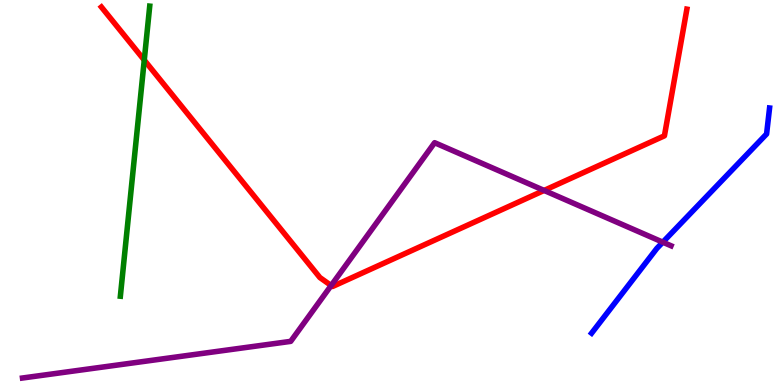[{'lines': ['blue', 'red'], 'intersections': []}, {'lines': ['green', 'red'], 'intersections': [{'x': 1.86, 'y': 8.44}]}, {'lines': ['purple', 'red'], 'intersections': [{'x': 4.27, 'y': 2.58}, {'x': 7.02, 'y': 5.05}]}, {'lines': ['blue', 'green'], 'intersections': []}, {'lines': ['blue', 'purple'], 'intersections': [{'x': 8.55, 'y': 3.71}]}, {'lines': ['green', 'purple'], 'intersections': []}]